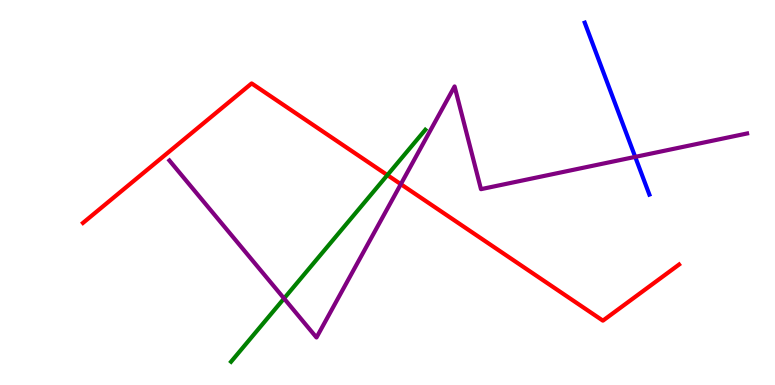[{'lines': ['blue', 'red'], 'intersections': []}, {'lines': ['green', 'red'], 'intersections': [{'x': 5.0, 'y': 5.45}]}, {'lines': ['purple', 'red'], 'intersections': [{'x': 5.17, 'y': 5.22}]}, {'lines': ['blue', 'green'], 'intersections': []}, {'lines': ['blue', 'purple'], 'intersections': [{'x': 8.2, 'y': 5.93}]}, {'lines': ['green', 'purple'], 'intersections': [{'x': 3.67, 'y': 2.25}]}]